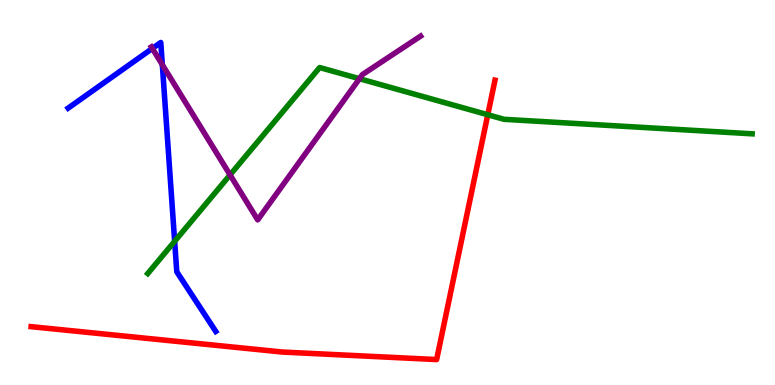[{'lines': ['blue', 'red'], 'intersections': []}, {'lines': ['green', 'red'], 'intersections': [{'x': 6.29, 'y': 7.02}]}, {'lines': ['purple', 'red'], 'intersections': []}, {'lines': ['blue', 'green'], 'intersections': [{'x': 2.25, 'y': 3.73}]}, {'lines': ['blue', 'purple'], 'intersections': [{'x': 1.97, 'y': 8.74}, {'x': 2.09, 'y': 8.32}]}, {'lines': ['green', 'purple'], 'intersections': [{'x': 2.97, 'y': 5.46}, {'x': 4.64, 'y': 7.96}]}]